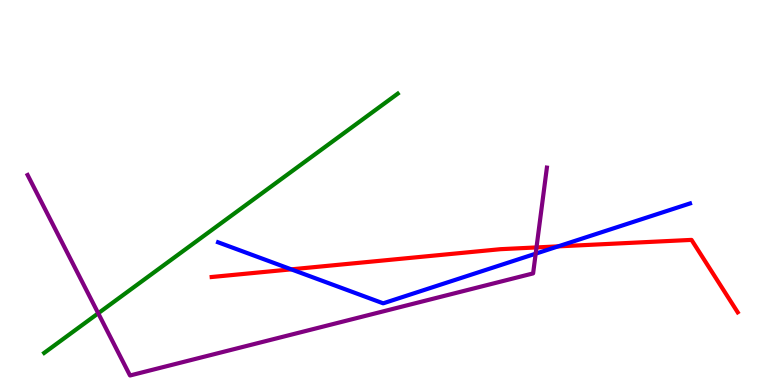[{'lines': ['blue', 'red'], 'intersections': [{'x': 3.76, 'y': 3.0}, {'x': 7.2, 'y': 3.6}]}, {'lines': ['green', 'red'], 'intersections': []}, {'lines': ['purple', 'red'], 'intersections': [{'x': 6.92, 'y': 3.57}]}, {'lines': ['blue', 'green'], 'intersections': []}, {'lines': ['blue', 'purple'], 'intersections': [{'x': 6.91, 'y': 3.41}]}, {'lines': ['green', 'purple'], 'intersections': [{'x': 1.27, 'y': 1.86}]}]